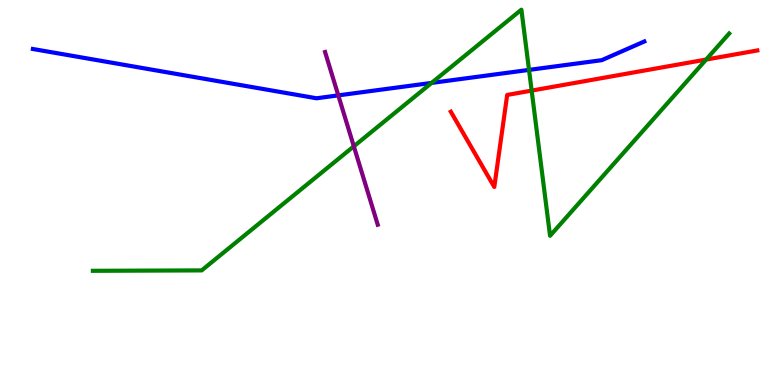[{'lines': ['blue', 'red'], 'intersections': []}, {'lines': ['green', 'red'], 'intersections': [{'x': 6.86, 'y': 7.65}, {'x': 9.11, 'y': 8.45}]}, {'lines': ['purple', 'red'], 'intersections': []}, {'lines': ['blue', 'green'], 'intersections': [{'x': 5.57, 'y': 7.85}, {'x': 6.83, 'y': 8.18}]}, {'lines': ['blue', 'purple'], 'intersections': [{'x': 4.37, 'y': 7.52}]}, {'lines': ['green', 'purple'], 'intersections': [{'x': 4.57, 'y': 6.2}]}]